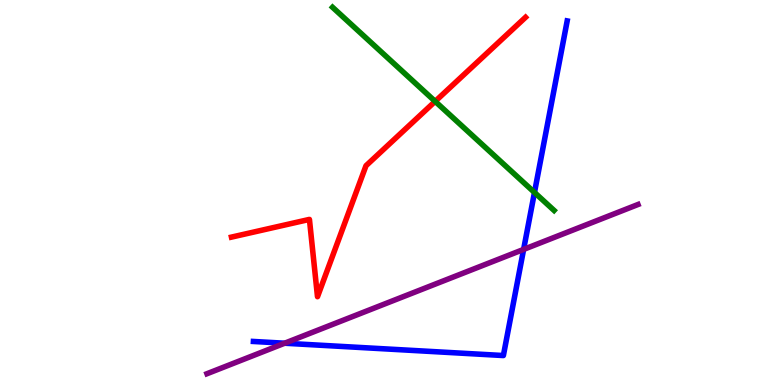[{'lines': ['blue', 'red'], 'intersections': []}, {'lines': ['green', 'red'], 'intersections': [{'x': 5.61, 'y': 7.37}]}, {'lines': ['purple', 'red'], 'intersections': []}, {'lines': ['blue', 'green'], 'intersections': [{'x': 6.9, 'y': 5.0}]}, {'lines': ['blue', 'purple'], 'intersections': [{'x': 3.67, 'y': 1.09}, {'x': 6.76, 'y': 3.52}]}, {'lines': ['green', 'purple'], 'intersections': []}]